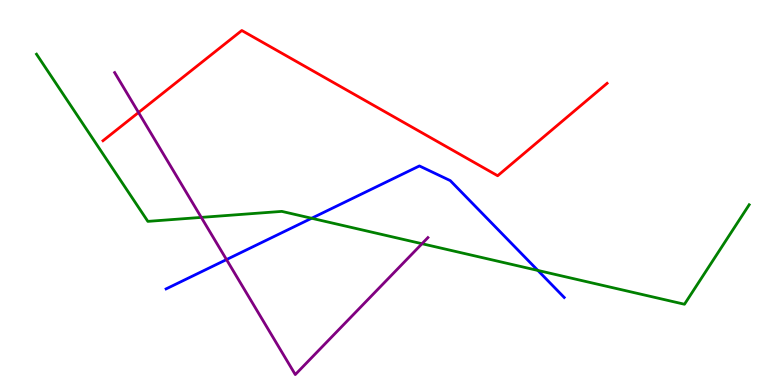[{'lines': ['blue', 'red'], 'intersections': []}, {'lines': ['green', 'red'], 'intersections': []}, {'lines': ['purple', 'red'], 'intersections': [{'x': 1.79, 'y': 7.08}]}, {'lines': ['blue', 'green'], 'intersections': [{'x': 4.02, 'y': 4.33}, {'x': 6.94, 'y': 2.98}]}, {'lines': ['blue', 'purple'], 'intersections': [{'x': 2.92, 'y': 3.26}]}, {'lines': ['green', 'purple'], 'intersections': [{'x': 2.6, 'y': 4.35}, {'x': 5.45, 'y': 3.67}]}]